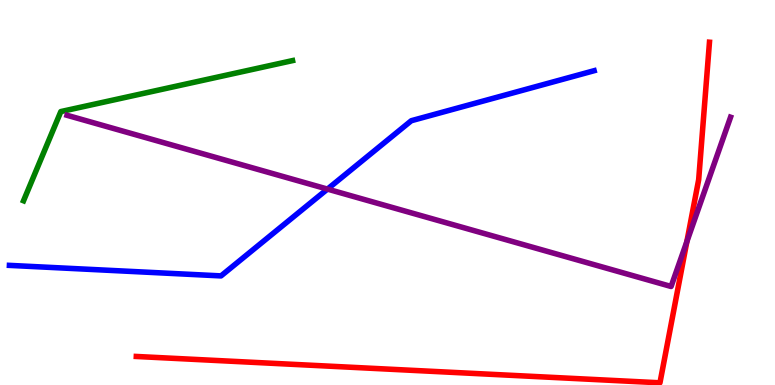[{'lines': ['blue', 'red'], 'intersections': []}, {'lines': ['green', 'red'], 'intersections': []}, {'lines': ['purple', 'red'], 'intersections': [{'x': 8.86, 'y': 3.73}]}, {'lines': ['blue', 'green'], 'intersections': []}, {'lines': ['blue', 'purple'], 'intersections': [{'x': 4.23, 'y': 5.09}]}, {'lines': ['green', 'purple'], 'intersections': []}]